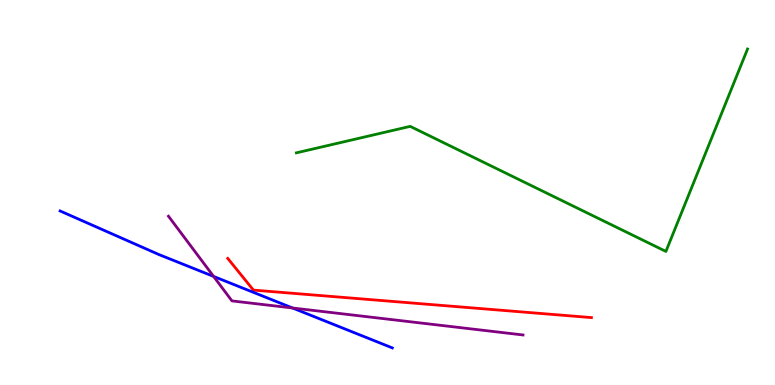[{'lines': ['blue', 'red'], 'intersections': []}, {'lines': ['green', 'red'], 'intersections': []}, {'lines': ['purple', 'red'], 'intersections': []}, {'lines': ['blue', 'green'], 'intersections': []}, {'lines': ['blue', 'purple'], 'intersections': [{'x': 2.76, 'y': 2.82}, {'x': 3.77, 'y': 2.0}]}, {'lines': ['green', 'purple'], 'intersections': []}]